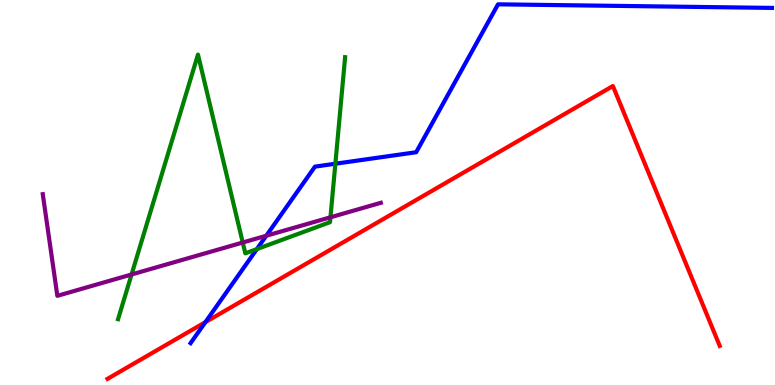[{'lines': ['blue', 'red'], 'intersections': [{'x': 2.65, 'y': 1.63}]}, {'lines': ['green', 'red'], 'intersections': []}, {'lines': ['purple', 'red'], 'intersections': []}, {'lines': ['blue', 'green'], 'intersections': [{'x': 3.31, 'y': 3.53}, {'x': 4.33, 'y': 5.75}]}, {'lines': ['blue', 'purple'], 'intersections': [{'x': 3.44, 'y': 3.88}]}, {'lines': ['green', 'purple'], 'intersections': [{'x': 1.7, 'y': 2.87}, {'x': 3.13, 'y': 3.7}, {'x': 4.26, 'y': 4.36}]}]